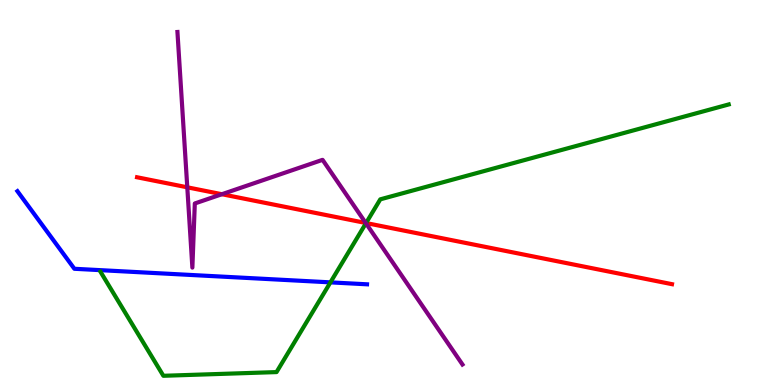[{'lines': ['blue', 'red'], 'intersections': []}, {'lines': ['green', 'red'], 'intersections': [{'x': 4.72, 'y': 4.21}]}, {'lines': ['purple', 'red'], 'intersections': [{'x': 2.42, 'y': 5.13}, {'x': 2.86, 'y': 4.96}, {'x': 4.72, 'y': 4.21}]}, {'lines': ['blue', 'green'], 'intersections': [{'x': 4.26, 'y': 2.67}]}, {'lines': ['blue', 'purple'], 'intersections': []}, {'lines': ['green', 'purple'], 'intersections': [{'x': 4.72, 'y': 4.2}]}]